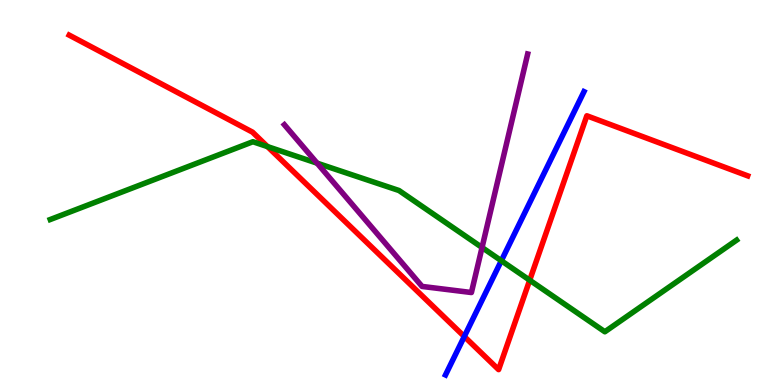[{'lines': ['blue', 'red'], 'intersections': [{'x': 5.99, 'y': 1.26}]}, {'lines': ['green', 'red'], 'intersections': [{'x': 3.45, 'y': 6.19}, {'x': 6.83, 'y': 2.72}]}, {'lines': ['purple', 'red'], 'intersections': []}, {'lines': ['blue', 'green'], 'intersections': [{'x': 6.47, 'y': 3.23}]}, {'lines': ['blue', 'purple'], 'intersections': []}, {'lines': ['green', 'purple'], 'intersections': [{'x': 4.09, 'y': 5.76}, {'x': 6.22, 'y': 3.57}]}]